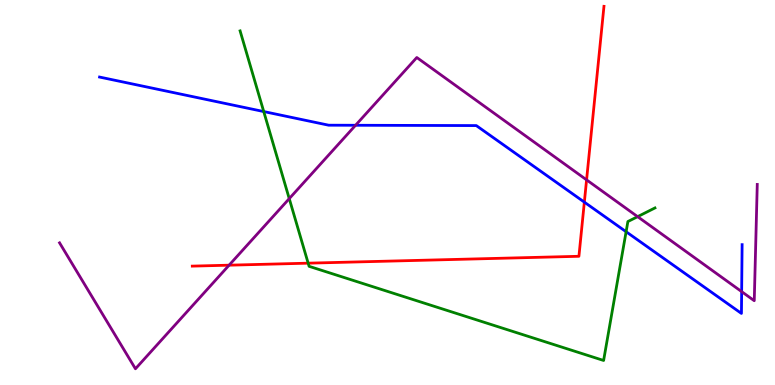[{'lines': ['blue', 'red'], 'intersections': [{'x': 7.54, 'y': 4.75}]}, {'lines': ['green', 'red'], 'intersections': [{'x': 3.98, 'y': 3.16}]}, {'lines': ['purple', 'red'], 'intersections': [{'x': 2.96, 'y': 3.11}, {'x': 7.57, 'y': 5.33}]}, {'lines': ['blue', 'green'], 'intersections': [{'x': 3.4, 'y': 7.1}, {'x': 8.08, 'y': 3.98}]}, {'lines': ['blue', 'purple'], 'intersections': [{'x': 4.59, 'y': 6.75}, {'x': 9.57, 'y': 2.43}]}, {'lines': ['green', 'purple'], 'intersections': [{'x': 3.73, 'y': 4.84}, {'x': 8.23, 'y': 4.37}]}]